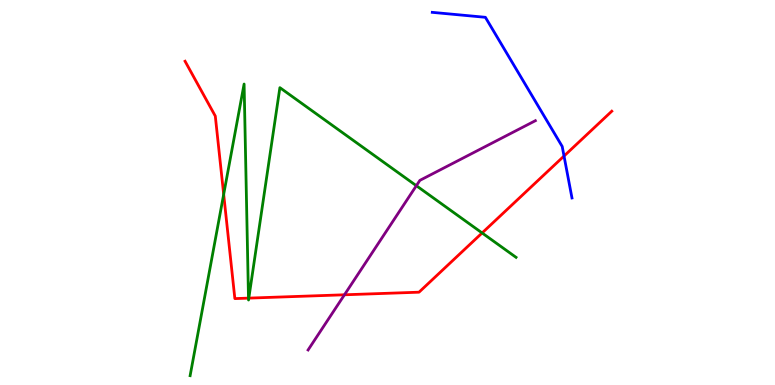[{'lines': ['blue', 'red'], 'intersections': [{'x': 7.28, 'y': 5.95}]}, {'lines': ['green', 'red'], 'intersections': [{'x': 2.89, 'y': 4.95}, {'x': 3.21, 'y': 2.26}, {'x': 3.21, 'y': 2.26}, {'x': 6.22, 'y': 3.95}]}, {'lines': ['purple', 'red'], 'intersections': [{'x': 4.44, 'y': 2.34}]}, {'lines': ['blue', 'green'], 'intersections': []}, {'lines': ['blue', 'purple'], 'intersections': []}, {'lines': ['green', 'purple'], 'intersections': [{'x': 5.37, 'y': 5.18}]}]